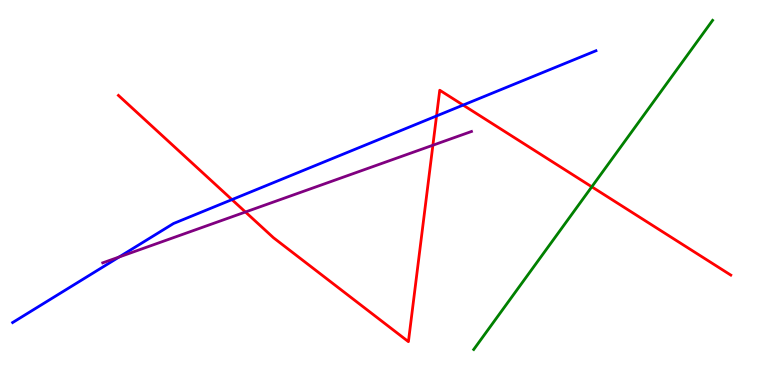[{'lines': ['blue', 'red'], 'intersections': [{'x': 2.99, 'y': 4.82}, {'x': 5.63, 'y': 6.99}, {'x': 5.98, 'y': 7.27}]}, {'lines': ['green', 'red'], 'intersections': [{'x': 7.64, 'y': 5.15}]}, {'lines': ['purple', 'red'], 'intersections': [{'x': 3.17, 'y': 4.49}, {'x': 5.59, 'y': 6.23}]}, {'lines': ['blue', 'green'], 'intersections': []}, {'lines': ['blue', 'purple'], 'intersections': [{'x': 1.54, 'y': 3.32}]}, {'lines': ['green', 'purple'], 'intersections': []}]